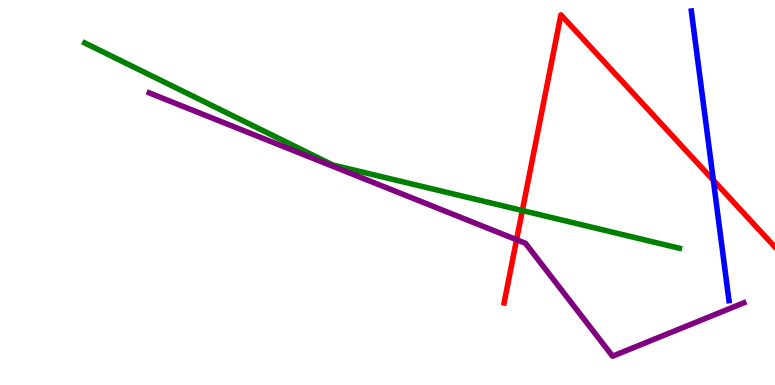[{'lines': ['blue', 'red'], 'intersections': [{'x': 9.2, 'y': 5.32}]}, {'lines': ['green', 'red'], 'intersections': [{'x': 6.74, 'y': 4.53}]}, {'lines': ['purple', 'red'], 'intersections': [{'x': 6.67, 'y': 3.77}]}, {'lines': ['blue', 'green'], 'intersections': []}, {'lines': ['blue', 'purple'], 'intersections': []}, {'lines': ['green', 'purple'], 'intersections': []}]